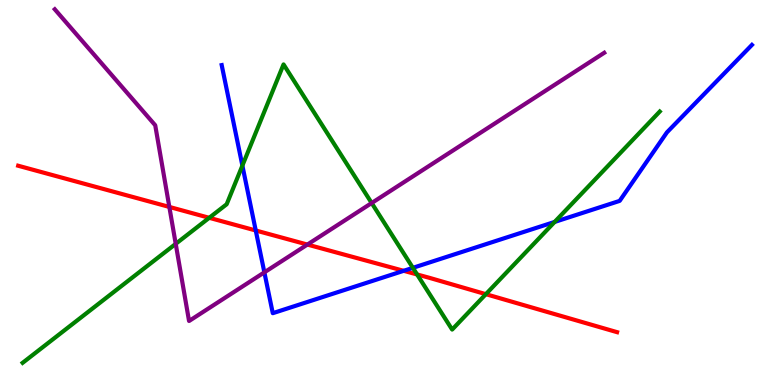[{'lines': ['blue', 'red'], 'intersections': [{'x': 3.3, 'y': 4.01}, {'x': 5.21, 'y': 2.97}]}, {'lines': ['green', 'red'], 'intersections': [{'x': 2.7, 'y': 4.34}, {'x': 5.38, 'y': 2.87}, {'x': 6.27, 'y': 2.36}]}, {'lines': ['purple', 'red'], 'intersections': [{'x': 2.18, 'y': 4.63}, {'x': 3.97, 'y': 3.65}]}, {'lines': ['blue', 'green'], 'intersections': [{'x': 3.13, 'y': 5.7}, {'x': 5.33, 'y': 3.04}, {'x': 7.16, 'y': 4.24}]}, {'lines': ['blue', 'purple'], 'intersections': [{'x': 3.41, 'y': 2.93}]}, {'lines': ['green', 'purple'], 'intersections': [{'x': 2.27, 'y': 3.67}, {'x': 4.8, 'y': 4.73}]}]